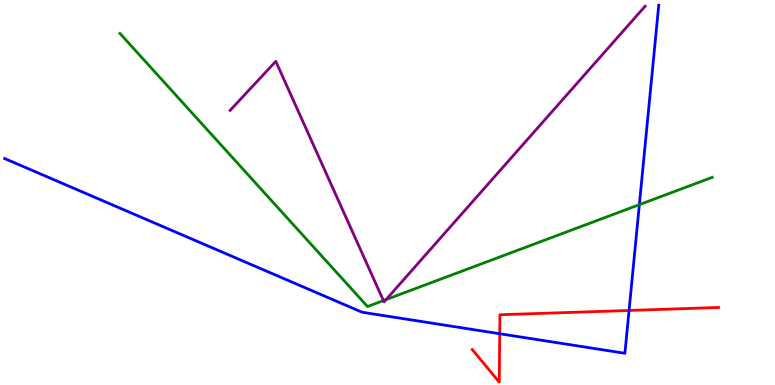[{'lines': ['blue', 'red'], 'intersections': [{'x': 6.45, 'y': 1.33}, {'x': 8.12, 'y': 1.94}]}, {'lines': ['green', 'red'], 'intersections': []}, {'lines': ['purple', 'red'], 'intersections': []}, {'lines': ['blue', 'green'], 'intersections': [{'x': 8.25, 'y': 4.68}]}, {'lines': ['blue', 'purple'], 'intersections': []}, {'lines': ['green', 'purple'], 'intersections': [{'x': 4.95, 'y': 2.19}, {'x': 4.98, 'y': 2.22}]}]